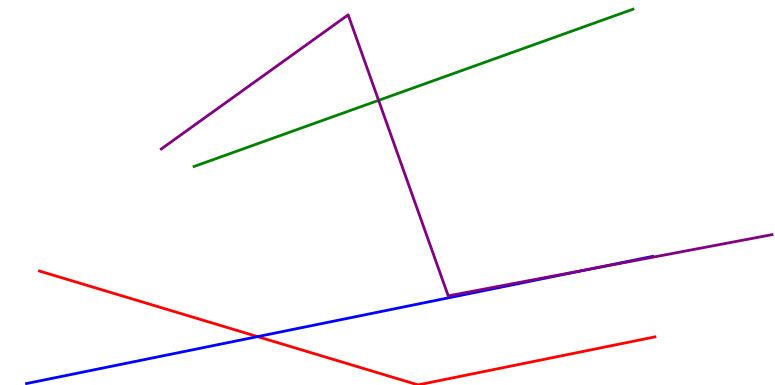[{'lines': ['blue', 'red'], 'intersections': [{'x': 3.32, 'y': 1.26}]}, {'lines': ['green', 'red'], 'intersections': []}, {'lines': ['purple', 'red'], 'intersections': []}, {'lines': ['blue', 'green'], 'intersections': []}, {'lines': ['blue', 'purple'], 'intersections': [{'x': 7.64, 'y': 3.02}]}, {'lines': ['green', 'purple'], 'intersections': [{'x': 4.89, 'y': 7.39}]}]